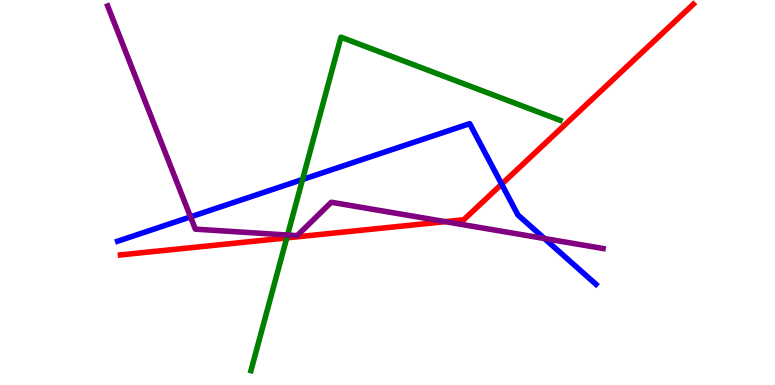[{'lines': ['blue', 'red'], 'intersections': [{'x': 6.47, 'y': 5.22}]}, {'lines': ['green', 'red'], 'intersections': [{'x': 3.7, 'y': 3.82}]}, {'lines': ['purple', 'red'], 'intersections': [{'x': 5.75, 'y': 4.24}]}, {'lines': ['blue', 'green'], 'intersections': [{'x': 3.9, 'y': 5.34}]}, {'lines': ['blue', 'purple'], 'intersections': [{'x': 2.46, 'y': 4.37}, {'x': 7.02, 'y': 3.8}]}, {'lines': ['green', 'purple'], 'intersections': [{'x': 3.71, 'y': 3.9}]}]